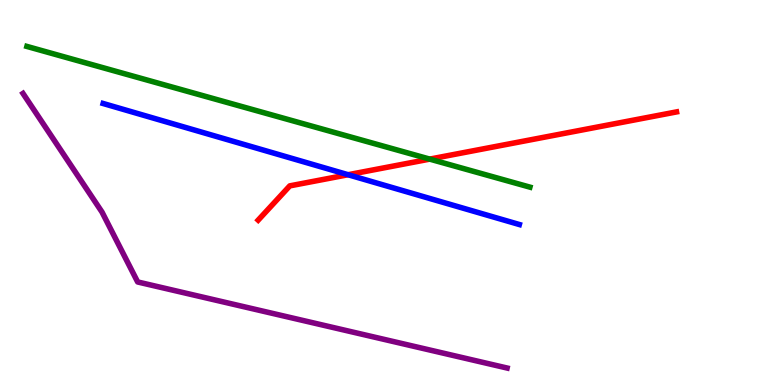[{'lines': ['blue', 'red'], 'intersections': [{'x': 4.49, 'y': 5.46}]}, {'lines': ['green', 'red'], 'intersections': [{'x': 5.54, 'y': 5.87}]}, {'lines': ['purple', 'red'], 'intersections': []}, {'lines': ['blue', 'green'], 'intersections': []}, {'lines': ['blue', 'purple'], 'intersections': []}, {'lines': ['green', 'purple'], 'intersections': []}]